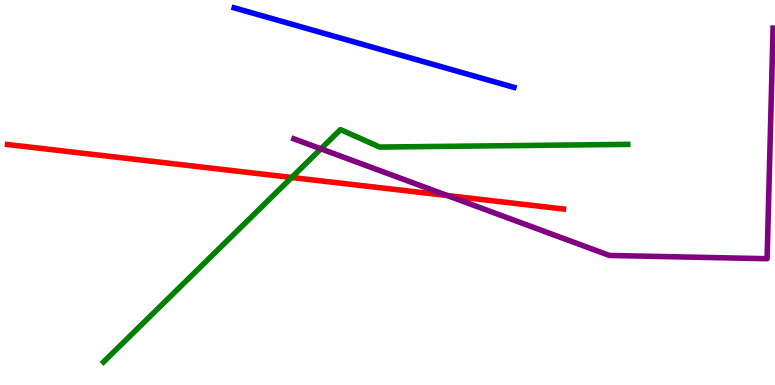[{'lines': ['blue', 'red'], 'intersections': []}, {'lines': ['green', 'red'], 'intersections': [{'x': 3.76, 'y': 5.39}]}, {'lines': ['purple', 'red'], 'intersections': [{'x': 5.77, 'y': 4.92}]}, {'lines': ['blue', 'green'], 'intersections': []}, {'lines': ['blue', 'purple'], 'intersections': []}, {'lines': ['green', 'purple'], 'intersections': [{'x': 4.14, 'y': 6.13}]}]